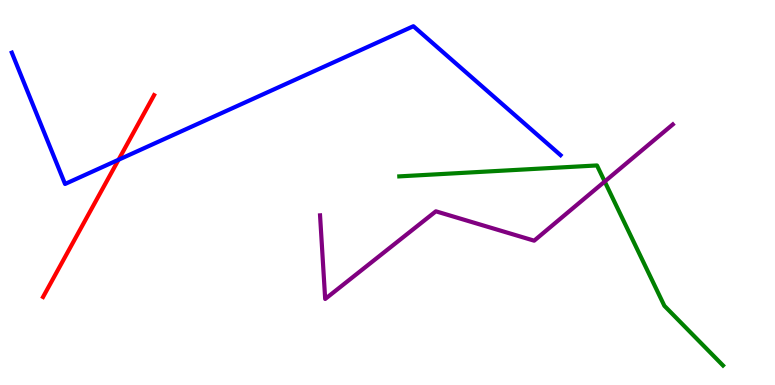[{'lines': ['blue', 'red'], 'intersections': [{'x': 1.53, 'y': 5.85}]}, {'lines': ['green', 'red'], 'intersections': []}, {'lines': ['purple', 'red'], 'intersections': []}, {'lines': ['blue', 'green'], 'intersections': []}, {'lines': ['blue', 'purple'], 'intersections': []}, {'lines': ['green', 'purple'], 'intersections': [{'x': 7.8, 'y': 5.28}]}]